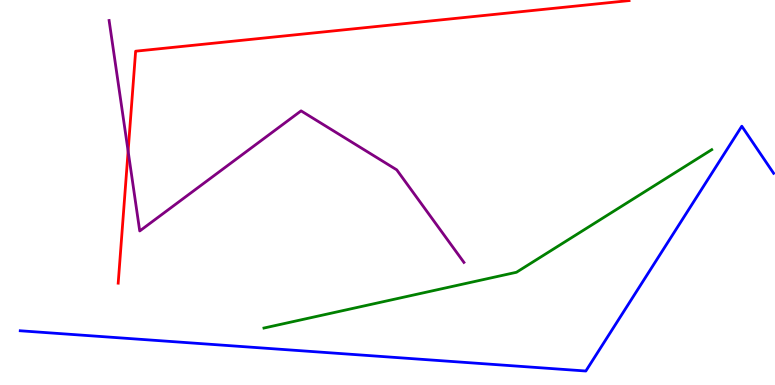[{'lines': ['blue', 'red'], 'intersections': []}, {'lines': ['green', 'red'], 'intersections': []}, {'lines': ['purple', 'red'], 'intersections': [{'x': 1.65, 'y': 6.07}]}, {'lines': ['blue', 'green'], 'intersections': []}, {'lines': ['blue', 'purple'], 'intersections': []}, {'lines': ['green', 'purple'], 'intersections': []}]